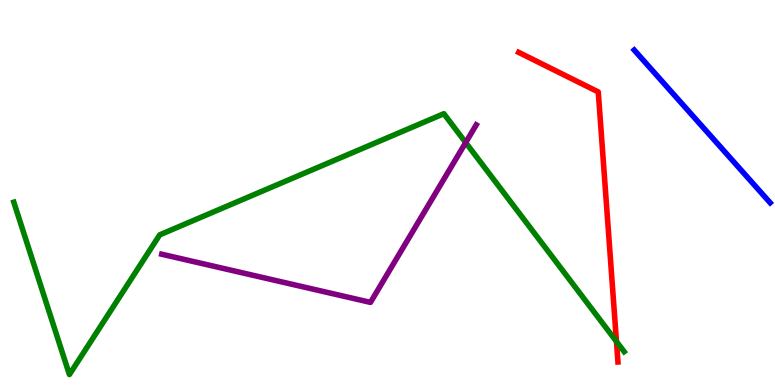[{'lines': ['blue', 'red'], 'intersections': []}, {'lines': ['green', 'red'], 'intersections': [{'x': 7.95, 'y': 1.13}]}, {'lines': ['purple', 'red'], 'intersections': []}, {'lines': ['blue', 'green'], 'intersections': []}, {'lines': ['blue', 'purple'], 'intersections': []}, {'lines': ['green', 'purple'], 'intersections': [{'x': 6.01, 'y': 6.3}]}]